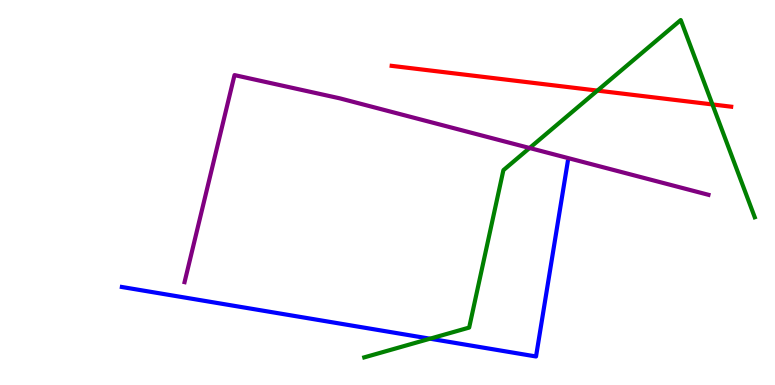[{'lines': ['blue', 'red'], 'intersections': []}, {'lines': ['green', 'red'], 'intersections': [{'x': 7.71, 'y': 7.65}, {'x': 9.19, 'y': 7.29}]}, {'lines': ['purple', 'red'], 'intersections': []}, {'lines': ['blue', 'green'], 'intersections': [{'x': 5.55, 'y': 1.2}]}, {'lines': ['blue', 'purple'], 'intersections': []}, {'lines': ['green', 'purple'], 'intersections': [{'x': 6.83, 'y': 6.16}]}]